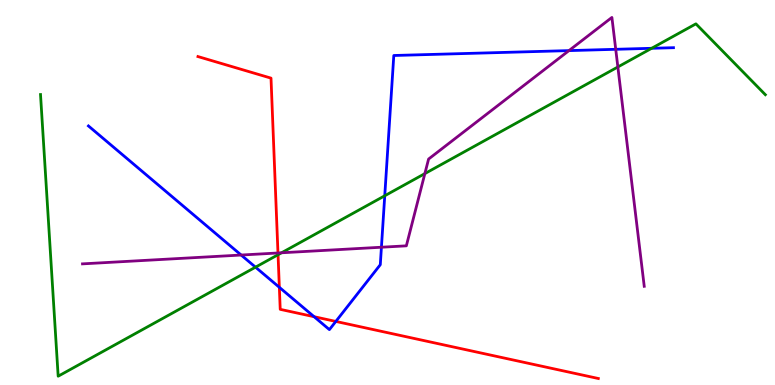[{'lines': ['blue', 'red'], 'intersections': [{'x': 3.6, 'y': 2.54}, {'x': 4.05, 'y': 1.77}, {'x': 4.33, 'y': 1.65}]}, {'lines': ['green', 'red'], 'intersections': [{'x': 3.59, 'y': 3.38}]}, {'lines': ['purple', 'red'], 'intersections': [{'x': 3.59, 'y': 3.43}]}, {'lines': ['blue', 'green'], 'intersections': [{'x': 3.3, 'y': 3.06}, {'x': 4.96, 'y': 4.92}, {'x': 8.41, 'y': 8.75}]}, {'lines': ['blue', 'purple'], 'intersections': [{'x': 3.11, 'y': 3.38}, {'x': 4.92, 'y': 3.58}, {'x': 7.34, 'y': 8.69}, {'x': 7.94, 'y': 8.72}]}, {'lines': ['green', 'purple'], 'intersections': [{'x': 3.63, 'y': 3.43}, {'x': 5.48, 'y': 5.49}, {'x': 7.97, 'y': 8.26}]}]